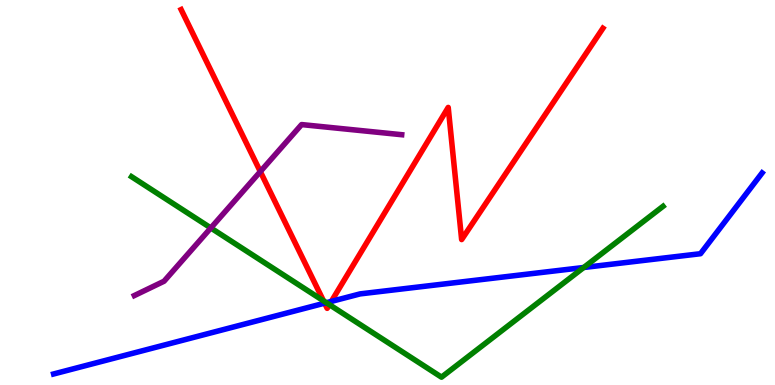[{'lines': ['blue', 'red'], 'intersections': [{'x': 4.19, 'y': 2.13}, {'x': 4.28, 'y': 2.17}]}, {'lines': ['green', 'red'], 'intersections': [{'x': 4.17, 'y': 2.19}, {'x': 4.25, 'y': 2.09}]}, {'lines': ['purple', 'red'], 'intersections': [{'x': 3.36, 'y': 5.54}]}, {'lines': ['blue', 'green'], 'intersections': [{'x': 4.21, 'y': 2.14}, {'x': 7.53, 'y': 3.05}]}, {'lines': ['blue', 'purple'], 'intersections': []}, {'lines': ['green', 'purple'], 'intersections': [{'x': 2.72, 'y': 4.08}]}]